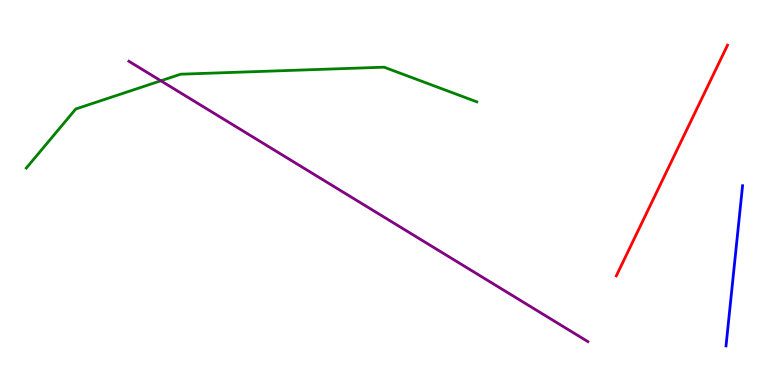[{'lines': ['blue', 'red'], 'intersections': []}, {'lines': ['green', 'red'], 'intersections': []}, {'lines': ['purple', 'red'], 'intersections': []}, {'lines': ['blue', 'green'], 'intersections': []}, {'lines': ['blue', 'purple'], 'intersections': []}, {'lines': ['green', 'purple'], 'intersections': [{'x': 2.08, 'y': 7.9}]}]